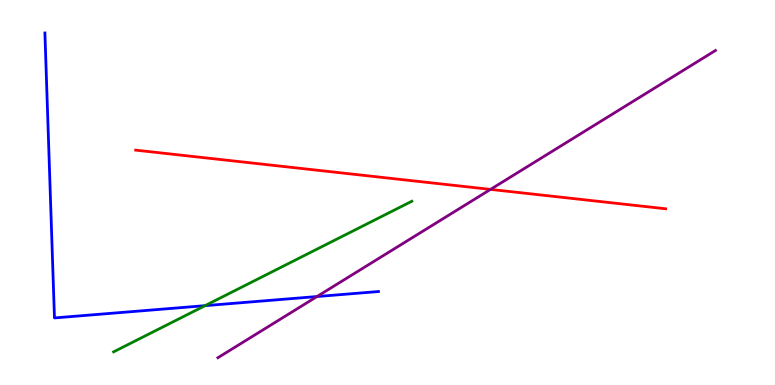[{'lines': ['blue', 'red'], 'intersections': []}, {'lines': ['green', 'red'], 'intersections': []}, {'lines': ['purple', 'red'], 'intersections': [{'x': 6.33, 'y': 5.08}]}, {'lines': ['blue', 'green'], 'intersections': [{'x': 2.65, 'y': 2.06}]}, {'lines': ['blue', 'purple'], 'intersections': [{'x': 4.09, 'y': 2.3}]}, {'lines': ['green', 'purple'], 'intersections': []}]